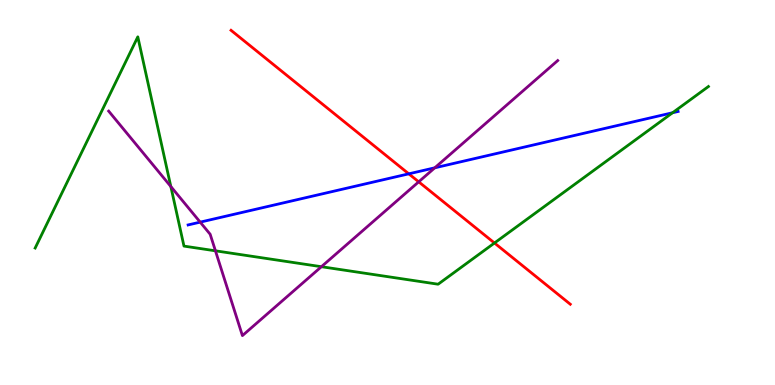[{'lines': ['blue', 'red'], 'intersections': [{'x': 5.27, 'y': 5.48}]}, {'lines': ['green', 'red'], 'intersections': [{'x': 6.38, 'y': 3.69}]}, {'lines': ['purple', 'red'], 'intersections': [{'x': 5.4, 'y': 5.28}]}, {'lines': ['blue', 'green'], 'intersections': [{'x': 8.68, 'y': 7.07}]}, {'lines': ['blue', 'purple'], 'intersections': [{'x': 2.58, 'y': 4.23}, {'x': 5.61, 'y': 5.64}]}, {'lines': ['green', 'purple'], 'intersections': [{'x': 2.2, 'y': 5.16}, {'x': 2.78, 'y': 3.49}, {'x': 4.15, 'y': 3.07}]}]